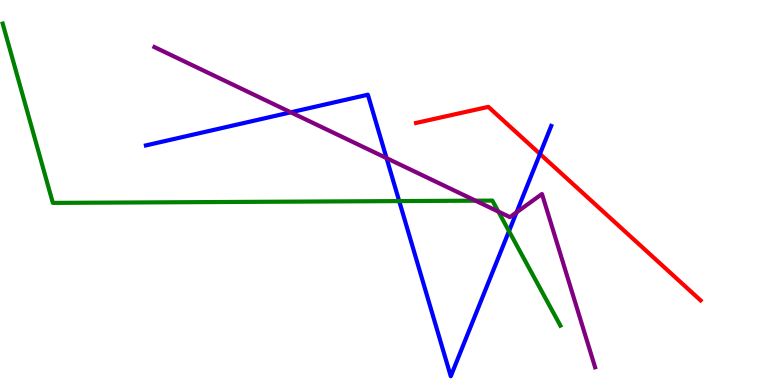[{'lines': ['blue', 'red'], 'intersections': [{'x': 6.97, 'y': 6.0}]}, {'lines': ['green', 'red'], 'intersections': []}, {'lines': ['purple', 'red'], 'intersections': []}, {'lines': ['blue', 'green'], 'intersections': [{'x': 5.15, 'y': 4.78}, {'x': 6.57, 'y': 4.0}]}, {'lines': ['blue', 'purple'], 'intersections': [{'x': 3.75, 'y': 7.08}, {'x': 4.99, 'y': 5.89}, {'x': 6.67, 'y': 4.48}]}, {'lines': ['green', 'purple'], 'intersections': [{'x': 6.14, 'y': 4.79}, {'x': 6.43, 'y': 4.5}]}]